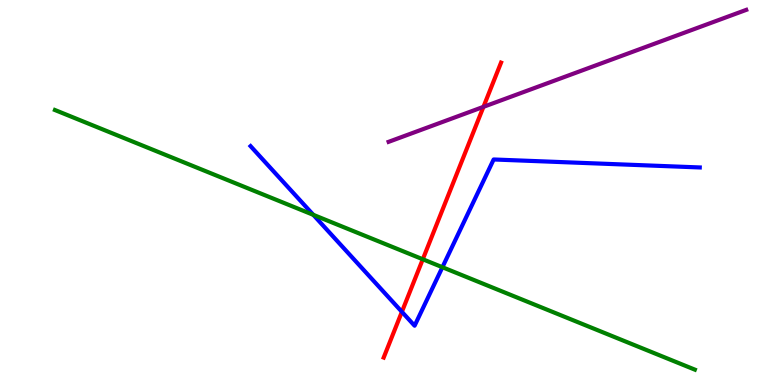[{'lines': ['blue', 'red'], 'intersections': [{'x': 5.19, 'y': 1.9}]}, {'lines': ['green', 'red'], 'intersections': [{'x': 5.46, 'y': 3.27}]}, {'lines': ['purple', 'red'], 'intersections': [{'x': 6.24, 'y': 7.22}]}, {'lines': ['blue', 'green'], 'intersections': [{'x': 4.04, 'y': 4.42}, {'x': 5.71, 'y': 3.06}]}, {'lines': ['blue', 'purple'], 'intersections': []}, {'lines': ['green', 'purple'], 'intersections': []}]